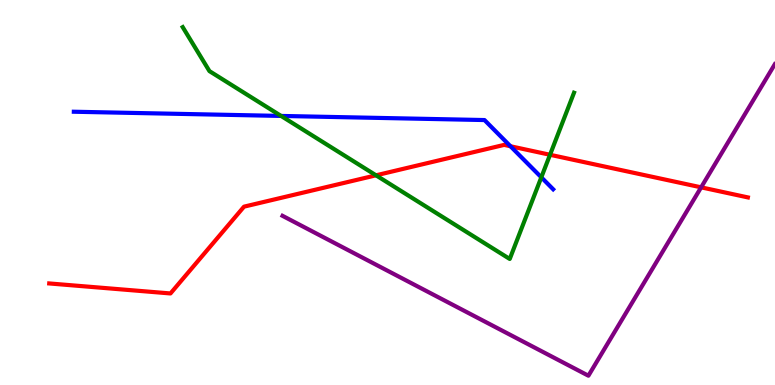[{'lines': ['blue', 'red'], 'intersections': [{'x': 6.59, 'y': 6.2}]}, {'lines': ['green', 'red'], 'intersections': [{'x': 4.85, 'y': 5.45}, {'x': 7.1, 'y': 5.98}]}, {'lines': ['purple', 'red'], 'intersections': [{'x': 9.05, 'y': 5.13}]}, {'lines': ['blue', 'green'], 'intersections': [{'x': 3.63, 'y': 6.99}, {'x': 6.98, 'y': 5.39}]}, {'lines': ['blue', 'purple'], 'intersections': []}, {'lines': ['green', 'purple'], 'intersections': []}]